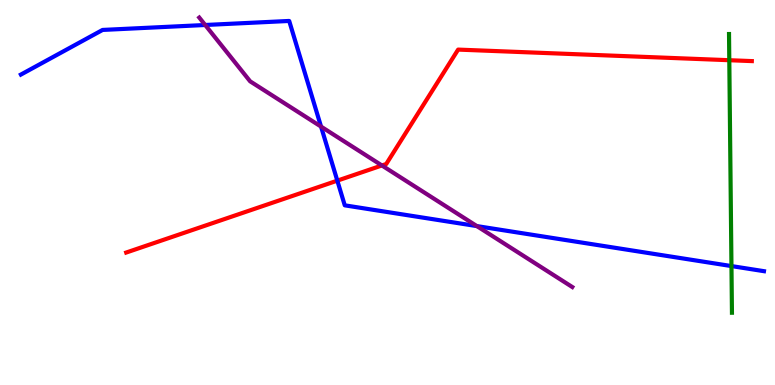[{'lines': ['blue', 'red'], 'intersections': [{'x': 4.35, 'y': 5.31}]}, {'lines': ['green', 'red'], 'intersections': [{'x': 9.41, 'y': 8.44}]}, {'lines': ['purple', 'red'], 'intersections': [{'x': 4.93, 'y': 5.7}]}, {'lines': ['blue', 'green'], 'intersections': [{'x': 9.44, 'y': 3.09}]}, {'lines': ['blue', 'purple'], 'intersections': [{'x': 2.65, 'y': 9.35}, {'x': 4.14, 'y': 6.71}, {'x': 6.15, 'y': 4.13}]}, {'lines': ['green', 'purple'], 'intersections': []}]